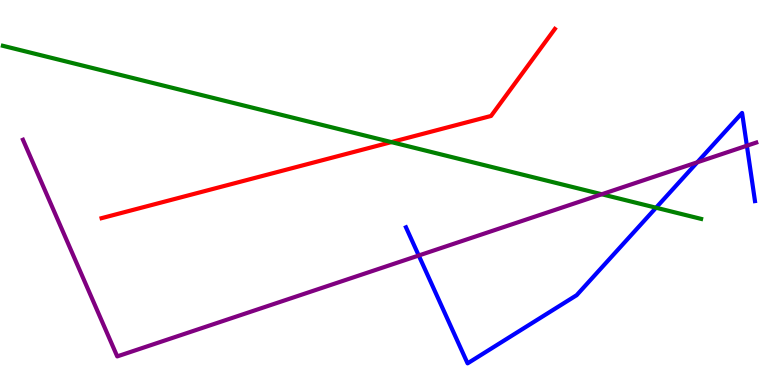[{'lines': ['blue', 'red'], 'intersections': []}, {'lines': ['green', 'red'], 'intersections': [{'x': 5.05, 'y': 6.31}]}, {'lines': ['purple', 'red'], 'intersections': []}, {'lines': ['blue', 'green'], 'intersections': [{'x': 8.47, 'y': 4.6}]}, {'lines': ['blue', 'purple'], 'intersections': [{'x': 5.4, 'y': 3.36}, {'x': 9.0, 'y': 5.78}, {'x': 9.64, 'y': 6.22}]}, {'lines': ['green', 'purple'], 'intersections': [{'x': 7.76, 'y': 4.95}]}]